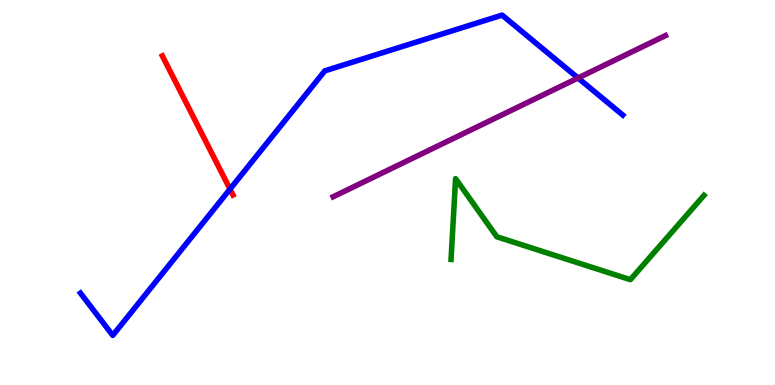[{'lines': ['blue', 'red'], 'intersections': [{'x': 2.97, 'y': 5.09}]}, {'lines': ['green', 'red'], 'intersections': []}, {'lines': ['purple', 'red'], 'intersections': []}, {'lines': ['blue', 'green'], 'intersections': []}, {'lines': ['blue', 'purple'], 'intersections': [{'x': 7.46, 'y': 7.97}]}, {'lines': ['green', 'purple'], 'intersections': []}]